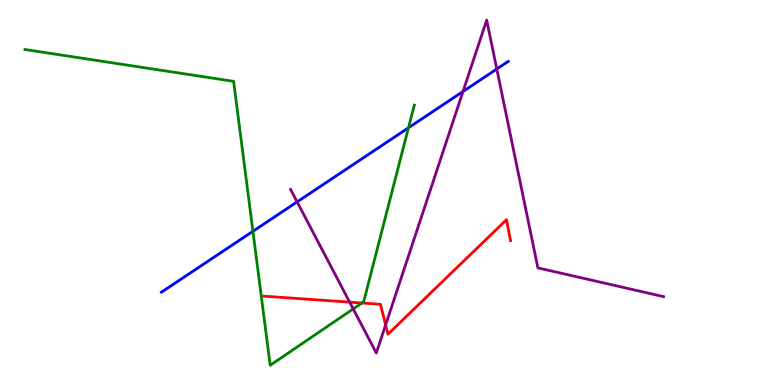[{'lines': ['blue', 'red'], 'intersections': []}, {'lines': ['green', 'red'], 'intersections': [{'x': 4.67, 'y': 2.13}]}, {'lines': ['purple', 'red'], 'intersections': [{'x': 4.51, 'y': 2.15}, {'x': 4.98, 'y': 1.56}]}, {'lines': ['blue', 'green'], 'intersections': [{'x': 3.26, 'y': 3.99}, {'x': 5.27, 'y': 6.68}]}, {'lines': ['blue', 'purple'], 'intersections': [{'x': 3.83, 'y': 4.76}, {'x': 5.97, 'y': 7.62}, {'x': 6.41, 'y': 8.21}]}, {'lines': ['green', 'purple'], 'intersections': [{'x': 4.56, 'y': 1.98}]}]